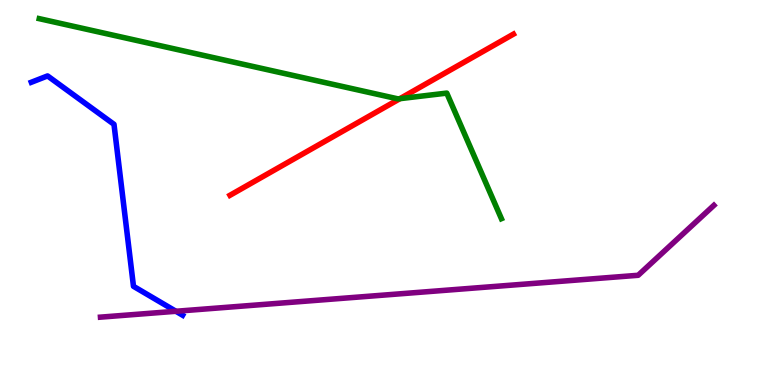[{'lines': ['blue', 'red'], 'intersections': []}, {'lines': ['green', 'red'], 'intersections': [{'x': 5.16, 'y': 7.44}]}, {'lines': ['purple', 'red'], 'intersections': []}, {'lines': ['blue', 'green'], 'intersections': []}, {'lines': ['blue', 'purple'], 'intersections': [{'x': 2.27, 'y': 1.91}]}, {'lines': ['green', 'purple'], 'intersections': []}]